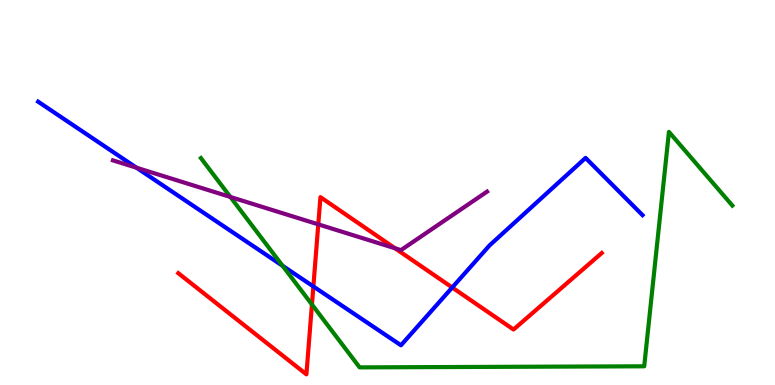[{'lines': ['blue', 'red'], 'intersections': [{'x': 4.04, 'y': 2.56}, {'x': 5.84, 'y': 2.53}]}, {'lines': ['green', 'red'], 'intersections': [{'x': 4.03, 'y': 2.09}]}, {'lines': ['purple', 'red'], 'intersections': [{'x': 4.11, 'y': 4.17}, {'x': 5.1, 'y': 3.55}]}, {'lines': ['blue', 'green'], 'intersections': [{'x': 3.65, 'y': 3.1}]}, {'lines': ['blue', 'purple'], 'intersections': [{'x': 1.76, 'y': 5.64}]}, {'lines': ['green', 'purple'], 'intersections': [{'x': 2.97, 'y': 4.88}]}]